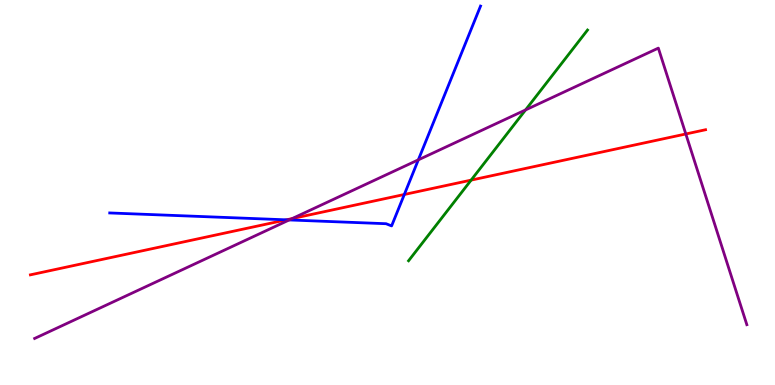[{'lines': ['blue', 'red'], 'intersections': [{'x': 3.7, 'y': 4.29}, {'x': 5.22, 'y': 4.95}]}, {'lines': ['green', 'red'], 'intersections': [{'x': 6.08, 'y': 5.32}]}, {'lines': ['purple', 'red'], 'intersections': [{'x': 3.77, 'y': 4.32}, {'x': 8.85, 'y': 6.52}]}, {'lines': ['blue', 'green'], 'intersections': []}, {'lines': ['blue', 'purple'], 'intersections': [{'x': 3.73, 'y': 4.29}, {'x': 5.4, 'y': 5.85}]}, {'lines': ['green', 'purple'], 'intersections': [{'x': 6.78, 'y': 7.14}]}]